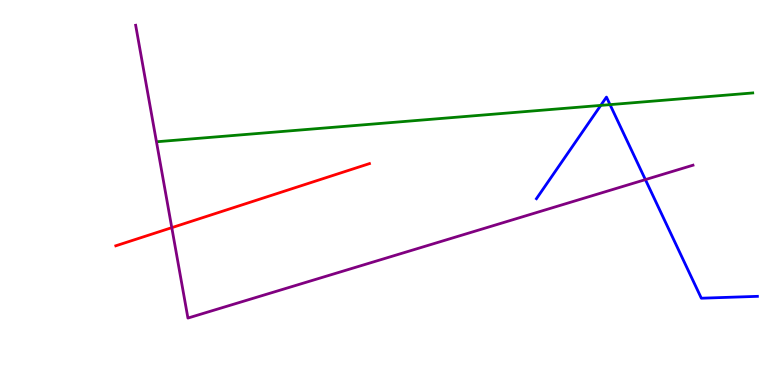[{'lines': ['blue', 'red'], 'intersections': []}, {'lines': ['green', 'red'], 'intersections': []}, {'lines': ['purple', 'red'], 'intersections': [{'x': 2.22, 'y': 4.09}]}, {'lines': ['blue', 'green'], 'intersections': [{'x': 7.75, 'y': 7.26}, {'x': 7.87, 'y': 7.28}]}, {'lines': ['blue', 'purple'], 'intersections': [{'x': 8.33, 'y': 5.33}]}, {'lines': ['green', 'purple'], 'intersections': []}]